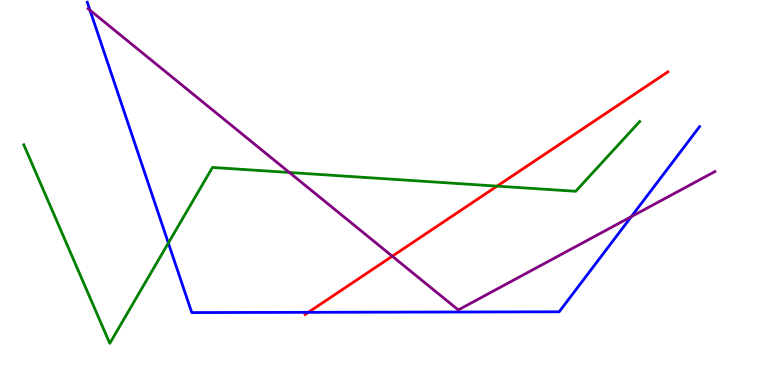[{'lines': ['blue', 'red'], 'intersections': [{'x': 3.98, 'y': 1.89}]}, {'lines': ['green', 'red'], 'intersections': [{'x': 6.41, 'y': 5.17}]}, {'lines': ['purple', 'red'], 'intersections': [{'x': 5.06, 'y': 3.35}]}, {'lines': ['blue', 'green'], 'intersections': [{'x': 2.17, 'y': 3.69}]}, {'lines': ['blue', 'purple'], 'intersections': [{'x': 1.16, 'y': 9.73}, {'x': 8.15, 'y': 4.37}]}, {'lines': ['green', 'purple'], 'intersections': [{'x': 3.73, 'y': 5.52}]}]